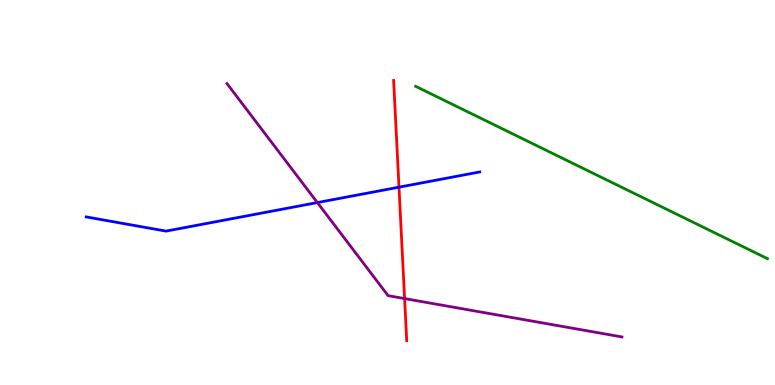[{'lines': ['blue', 'red'], 'intersections': [{'x': 5.15, 'y': 5.14}]}, {'lines': ['green', 'red'], 'intersections': []}, {'lines': ['purple', 'red'], 'intersections': [{'x': 5.22, 'y': 2.24}]}, {'lines': ['blue', 'green'], 'intersections': []}, {'lines': ['blue', 'purple'], 'intersections': [{'x': 4.1, 'y': 4.74}]}, {'lines': ['green', 'purple'], 'intersections': []}]